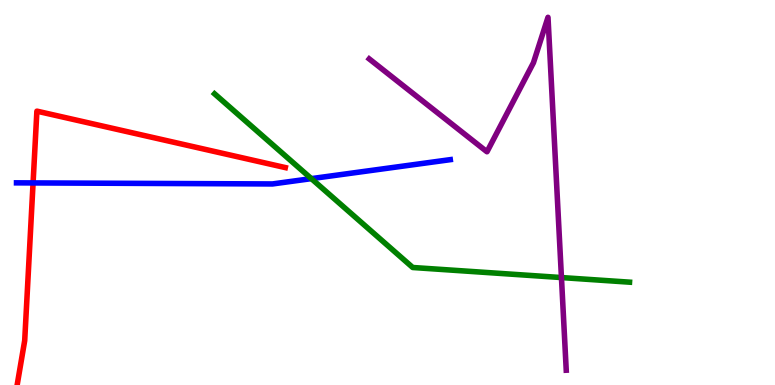[{'lines': ['blue', 'red'], 'intersections': [{'x': 0.427, 'y': 5.25}]}, {'lines': ['green', 'red'], 'intersections': []}, {'lines': ['purple', 'red'], 'intersections': []}, {'lines': ['blue', 'green'], 'intersections': [{'x': 4.02, 'y': 5.36}]}, {'lines': ['blue', 'purple'], 'intersections': []}, {'lines': ['green', 'purple'], 'intersections': [{'x': 7.24, 'y': 2.79}]}]